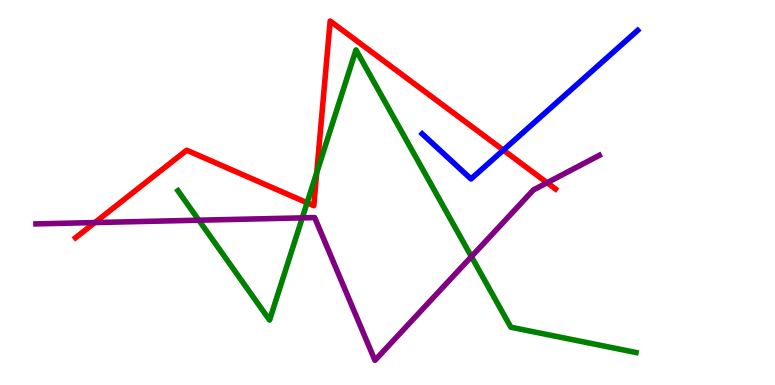[{'lines': ['blue', 'red'], 'intersections': [{'x': 6.49, 'y': 6.1}]}, {'lines': ['green', 'red'], 'intersections': [{'x': 3.96, 'y': 4.73}, {'x': 4.09, 'y': 5.51}]}, {'lines': ['purple', 'red'], 'intersections': [{'x': 1.22, 'y': 4.22}, {'x': 7.06, 'y': 5.25}]}, {'lines': ['blue', 'green'], 'intersections': []}, {'lines': ['blue', 'purple'], 'intersections': []}, {'lines': ['green', 'purple'], 'intersections': [{'x': 2.57, 'y': 4.28}, {'x': 3.9, 'y': 4.34}, {'x': 6.08, 'y': 3.33}]}]